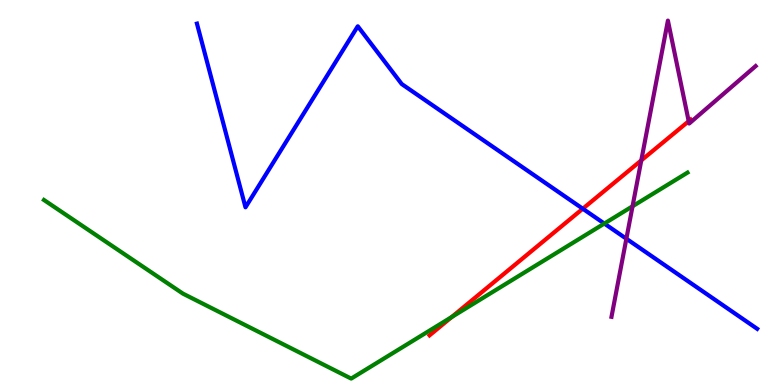[{'lines': ['blue', 'red'], 'intersections': [{'x': 7.52, 'y': 4.58}]}, {'lines': ['green', 'red'], 'intersections': [{'x': 5.83, 'y': 1.77}]}, {'lines': ['purple', 'red'], 'intersections': [{'x': 8.27, 'y': 5.83}, {'x': 8.89, 'y': 6.85}]}, {'lines': ['blue', 'green'], 'intersections': [{'x': 7.8, 'y': 4.19}]}, {'lines': ['blue', 'purple'], 'intersections': [{'x': 8.08, 'y': 3.8}]}, {'lines': ['green', 'purple'], 'intersections': [{'x': 8.16, 'y': 4.64}]}]